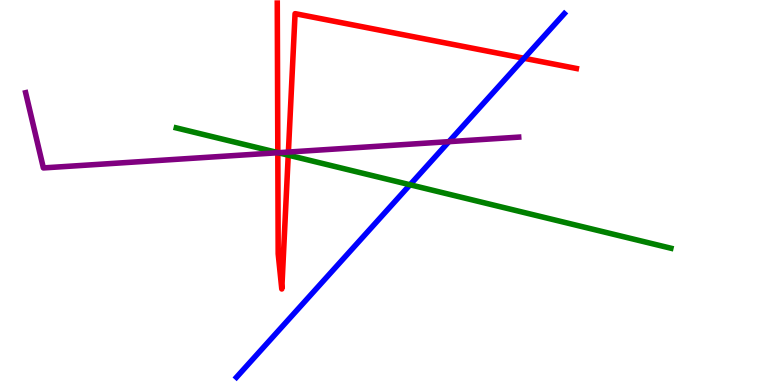[{'lines': ['blue', 'red'], 'intersections': [{'x': 6.76, 'y': 8.49}]}, {'lines': ['green', 'red'], 'intersections': [{'x': 3.58, 'y': 6.04}, {'x': 3.72, 'y': 5.97}]}, {'lines': ['purple', 'red'], 'intersections': [{'x': 3.58, 'y': 6.03}, {'x': 3.72, 'y': 6.05}]}, {'lines': ['blue', 'green'], 'intersections': [{'x': 5.29, 'y': 5.2}]}, {'lines': ['blue', 'purple'], 'intersections': [{'x': 5.79, 'y': 6.32}]}, {'lines': ['green', 'purple'], 'intersections': [{'x': 3.59, 'y': 6.03}]}]